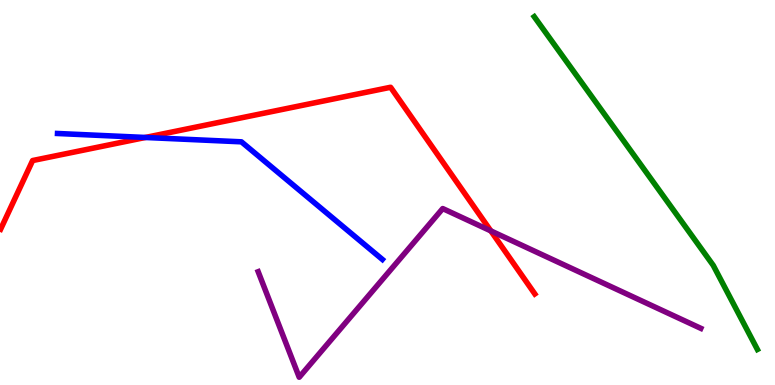[{'lines': ['blue', 'red'], 'intersections': [{'x': 1.88, 'y': 6.43}]}, {'lines': ['green', 'red'], 'intersections': []}, {'lines': ['purple', 'red'], 'intersections': [{'x': 6.33, 'y': 4.0}]}, {'lines': ['blue', 'green'], 'intersections': []}, {'lines': ['blue', 'purple'], 'intersections': []}, {'lines': ['green', 'purple'], 'intersections': []}]